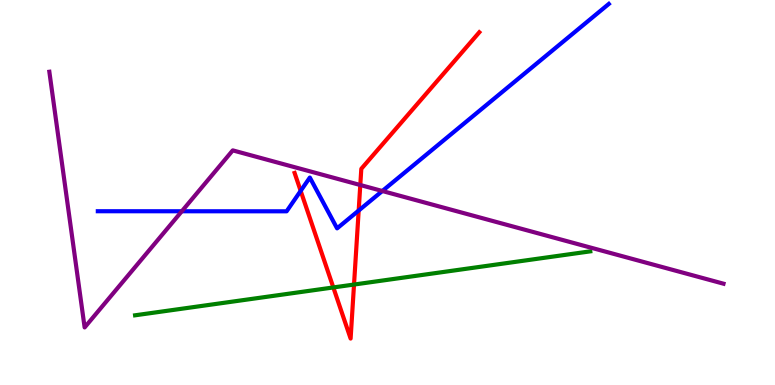[{'lines': ['blue', 'red'], 'intersections': [{'x': 3.88, 'y': 5.04}, {'x': 4.63, 'y': 4.53}]}, {'lines': ['green', 'red'], 'intersections': [{'x': 4.3, 'y': 2.53}, {'x': 4.57, 'y': 2.61}]}, {'lines': ['purple', 'red'], 'intersections': [{'x': 4.65, 'y': 5.19}]}, {'lines': ['blue', 'green'], 'intersections': []}, {'lines': ['blue', 'purple'], 'intersections': [{'x': 2.35, 'y': 4.51}, {'x': 4.93, 'y': 5.04}]}, {'lines': ['green', 'purple'], 'intersections': []}]